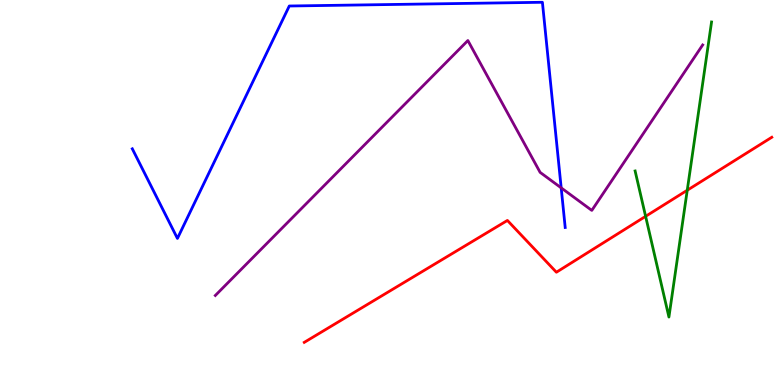[{'lines': ['blue', 'red'], 'intersections': []}, {'lines': ['green', 'red'], 'intersections': [{'x': 8.33, 'y': 4.38}, {'x': 8.87, 'y': 5.06}]}, {'lines': ['purple', 'red'], 'intersections': []}, {'lines': ['blue', 'green'], 'intersections': []}, {'lines': ['blue', 'purple'], 'intersections': [{'x': 7.24, 'y': 5.12}]}, {'lines': ['green', 'purple'], 'intersections': []}]